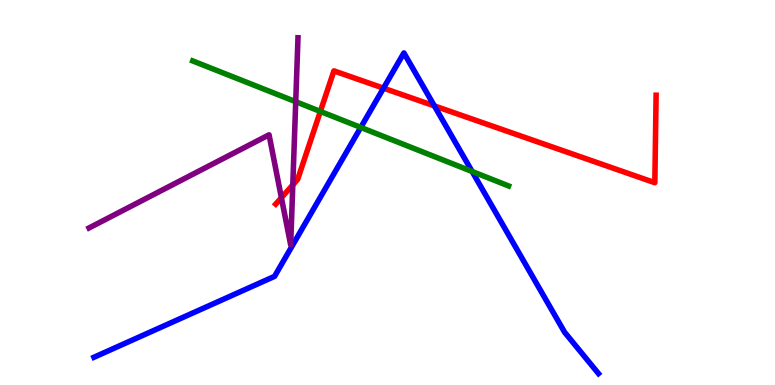[{'lines': ['blue', 'red'], 'intersections': [{'x': 4.95, 'y': 7.71}, {'x': 5.6, 'y': 7.25}]}, {'lines': ['green', 'red'], 'intersections': [{'x': 4.13, 'y': 7.11}]}, {'lines': ['purple', 'red'], 'intersections': [{'x': 3.63, 'y': 4.86}, {'x': 3.78, 'y': 5.2}]}, {'lines': ['blue', 'green'], 'intersections': [{'x': 4.66, 'y': 6.69}, {'x': 6.09, 'y': 5.55}]}, {'lines': ['blue', 'purple'], 'intersections': []}, {'lines': ['green', 'purple'], 'intersections': [{'x': 3.82, 'y': 7.36}]}]